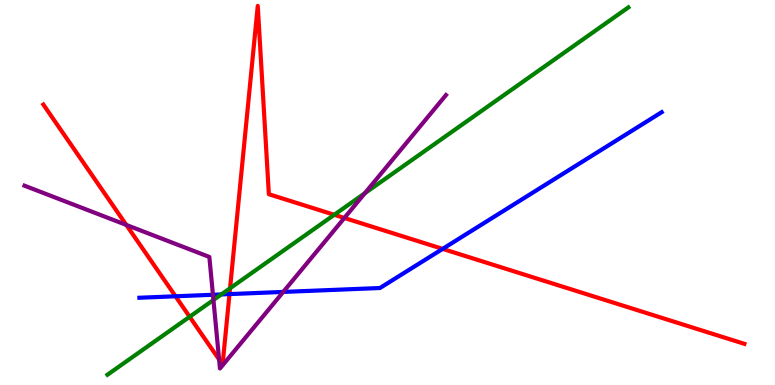[{'lines': ['blue', 'red'], 'intersections': [{'x': 2.26, 'y': 2.3}, {'x': 2.96, 'y': 2.36}, {'x': 5.71, 'y': 3.54}]}, {'lines': ['green', 'red'], 'intersections': [{'x': 2.45, 'y': 1.77}, {'x': 2.97, 'y': 2.51}, {'x': 4.31, 'y': 4.42}]}, {'lines': ['purple', 'red'], 'intersections': [{'x': 1.63, 'y': 4.16}, {'x': 2.83, 'y': 0.662}, {'x': 4.44, 'y': 4.34}]}, {'lines': ['blue', 'green'], 'intersections': [{'x': 2.86, 'y': 2.35}]}, {'lines': ['blue', 'purple'], 'intersections': [{'x': 2.75, 'y': 2.34}, {'x': 3.65, 'y': 2.42}]}, {'lines': ['green', 'purple'], 'intersections': [{'x': 2.75, 'y': 2.21}, {'x': 4.71, 'y': 4.98}]}]